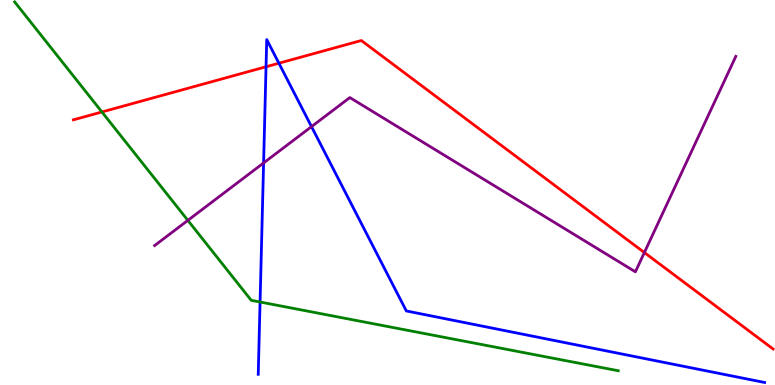[{'lines': ['blue', 'red'], 'intersections': [{'x': 3.43, 'y': 8.27}, {'x': 3.6, 'y': 8.36}]}, {'lines': ['green', 'red'], 'intersections': [{'x': 1.32, 'y': 7.09}]}, {'lines': ['purple', 'red'], 'intersections': [{'x': 8.31, 'y': 3.44}]}, {'lines': ['blue', 'green'], 'intersections': [{'x': 3.36, 'y': 2.16}]}, {'lines': ['blue', 'purple'], 'intersections': [{'x': 3.4, 'y': 5.77}, {'x': 4.02, 'y': 6.71}]}, {'lines': ['green', 'purple'], 'intersections': [{'x': 2.42, 'y': 4.28}]}]